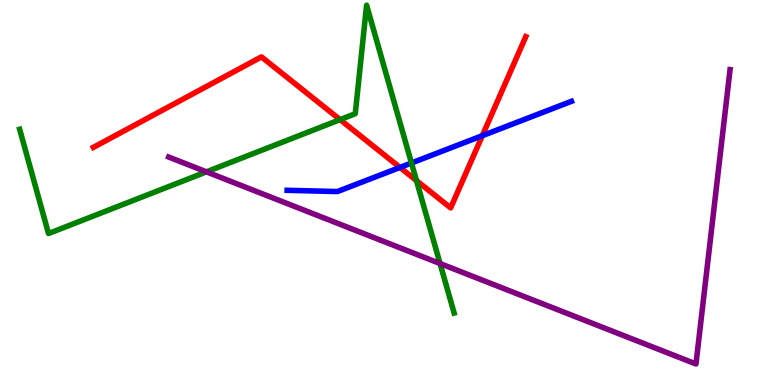[{'lines': ['blue', 'red'], 'intersections': [{'x': 5.16, 'y': 5.65}, {'x': 6.22, 'y': 6.48}]}, {'lines': ['green', 'red'], 'intersections': [{'x': 4.39, 'y': 6.89}, {'x': 5.37, 'y': 5.31}]}, {'lines': ['purple', 'red'], 'intersections': []}, {'lines': ['blue', 'green'], 'intersections': [{'x': 5.31, 'y': 5.77}]}, {'lines': ['blue', 'purple'], 'intersections': []}, {'lines': ['green', 'purple'], 'intersections': [{'x': 2.66, 'y': 5.54}, {'x': 5.68, 'y': 3.15}]}]